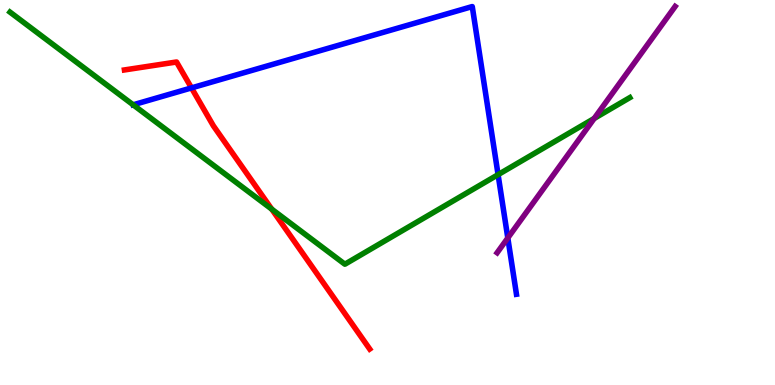[{'lines': ['blue', 'red'], 'intersections': [{'x': 2.47, 'y': 7.72}]}, {'lines': ['green', 'red'], 'intersections': [{'x': 3.51, 'y': 4.57}]}, {'lines': ['purple', 'red'], 'intersections': []}, {'lines': ['blue', 'green'], 'intersections': [{'x': 6.43, 'y': 5.46}]}, {'lines': ['blue', 'purple'], 'intersections': [{'x': 6.55, 'y': 3.82}]}, {'lines': ['green', 'purple'], 'intersections': [{'x': 7.67, 'y': 6.92}]}]